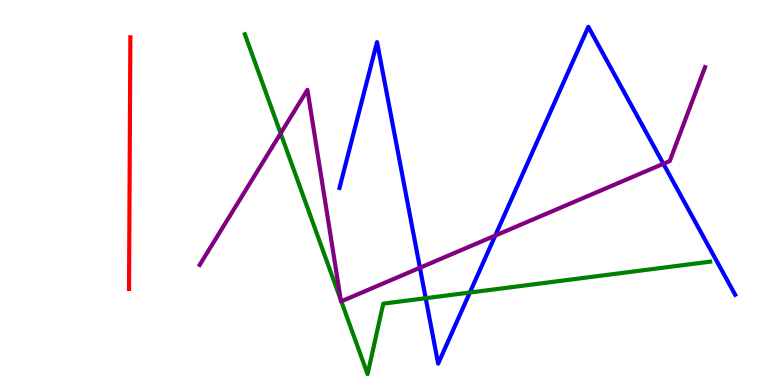[{'lines': ['blue', 'red'], 'intersections': []}, {'lines': ['green', 'red'], 'intersections': []}, {'lines': ['purple', 'red'], 'intersections': []}, {'lines': ['blue', 'green'], 'intersections': [{'x': 5.49, 'y': 2.25}, {'x': 6.06, 'y': 2.4}]}, {'lines': ['blue', 'purple'], 'intersections': [{'x': 5.42, 'y': 3.05}, {'x': 6.39, 'y': 3.88}, {'x': 8.56, 'y': 5.75}]}, {'lines': ['green', 'purple'], 'intersections': [{'x': 3.62, 'y': 6.54}, {'x': 4.4, 'y': 2.21}, {'x': 4.4, 'y': 2.17}]}]